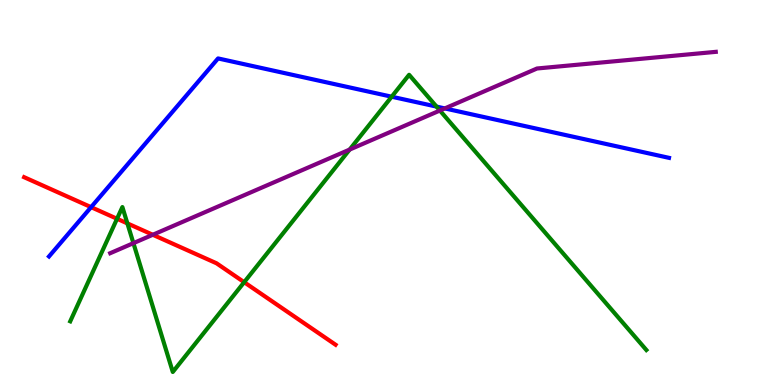[{'lines': ['blue', 'red'], 'intersections': [{'x': 1.18, 'y': 4.62}]}, {'lines': ['green', 'red'], 'intersections': [{'x': 1.51, 'y': 4.32}, {'x': 1.64, 'y': 4.2}, {'x': 3.15, 'y': 2.67}]}, {'lines': ['purple', 'red'], 'intersections': [{'x': 1.97, 'y': 3.9}]}, {'lines': ['blue', 'green'], 'intersections': [{'x': 5.05, 'y': 7.49}, {'x': 5.63, 'y': 7.23}]}, {'lines': ['blue', 'purple'], 'intersections': [{'x': 5.74, 'y': 7.18}]}, {'lines': ['green', 'purple'], 'intersections': [{'x': 1.72, 'y': 3.68}, {'x': 4.51, 'y': 6.11}, {'x': 5.68, 'y': 7.13}]}]